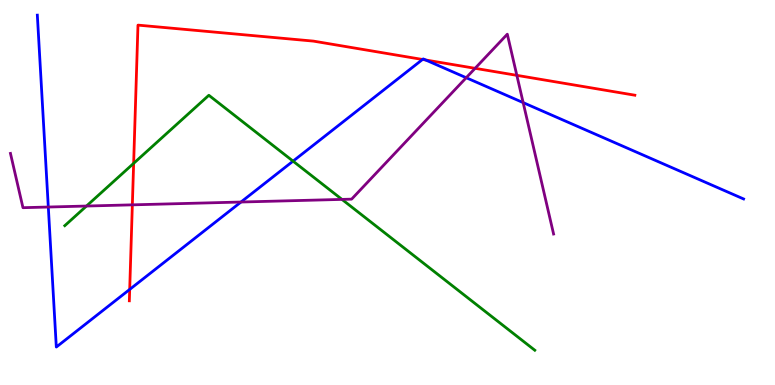[{'lines': ['blue', 'red'], 'intersections': [{'x': 1.67, 'y': 2.48}, {'x': 5.45, 'y': 8.46}, {'x': 5.49, 'y': 8.44}]}, {'lines': ['green', 'red'], 'intersections': [{'x': 1.72, 'y': 5.76}]}, {'lines': ['purple', 'red'], 'intersections': [{'x': 1.71, 'y': 4.68}, {'x': 6.13, 'y': 8.23}, {'x': 6.67, 'y': 8.04}]}, {'lines': ['blue', 'green'], 'intersections': [{'x': 3.78, 'y': 5.81}]}, {'lines': ['blue', 'purple'], 'intersections': [{'x': 0.623, 'y': 4.62}, {'x': 3.11, 'y': 4.75}, {'x': 6.02, 'y': 7.98}, {'x': 6.75, 'y': 7.33}]}, {'lines': ['green', 'purple'], 'intersections': [{'x': 1.12, 'y': 4.65}, {'x': 4.41, 'y': 4.82}]}]